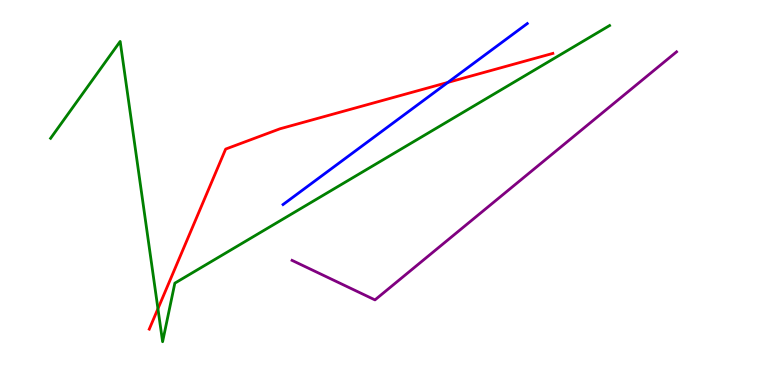[{'lines': ['blue', 'red'], 'intersections': [{'x': 5.78, 'y': 7.86}]}, {'lines': ['green', 'red'], 'intersections': [{'x': 2.04, 'y': 1.98}]}, {'lines': ['purple', 'red'], 'intersections': []}, {'lines': ['blue', 'green'], 'intersections': []}, {'lines': ['blue', 'purple'], 'intersections': []}, {'lines': ['green', 'purple'], 'intersections': []}]